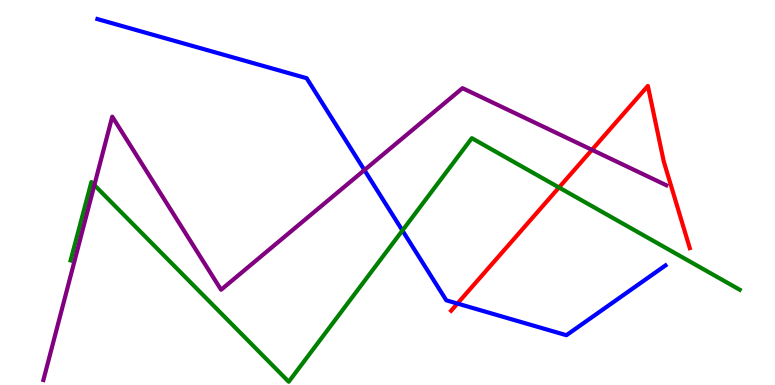[{'lines': ['blue', 'red'], 'intersections': [{'x': 5.9, 'y': 2.12}]}, {'lines': ['green', 'red'], 'intersections': [{'x': 7.21, 'y': 5.13}]}, {'lines': ['purple', 'red'], 'intersections': [{'x': 7.64, 'y': 6.11}]}, {'lines': ['blue', 'green'], 'intersections': [{'x': 5.19, 'y': 4.01}]}, {'lines': ['blue', 'purple'], 'intersections': [{'x': 4.7, 'y': 5.58}]}, {'lines': ['green', 'purple'], 'intersections': [{'x': 1.22, 'y': 5.19}]}]